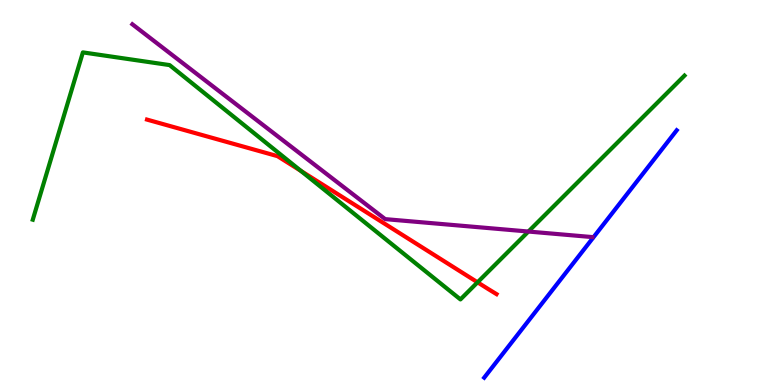[{'lines': ['blue', 'red'], 'intersections': []}, {'lines': ['green', 'red'], 'intersections': [{'x': 3.88, 'y': 5.56}, {'x': 6.16, 'y': 2.67}]}, {'lines': ['purple', 'red'], 'intersections': []}, {'lines': ['blue', 'green'], 'intersections': []}, {'lines': ['blue', 'purple'], 'intersections': []}, {'lines': ['green', 'purple'], 'intersections': [{'x': 6.82, 'y': 3.99}]}]